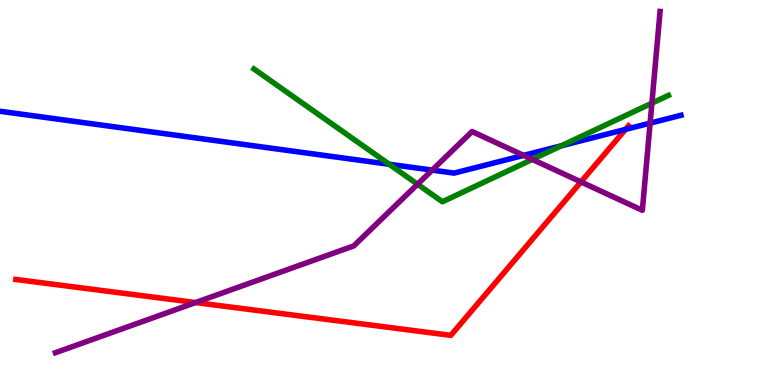[{'lines': ['blue', 'red'], 'intersections': [{'x': 8.07, 'y': 6.64}]}, {'lines': ['green', 'red'], 'intersections': []}, {'lines': ['purple', 'red'], 'intersections': [{'x': 2.52, 'y': 2.14}, {'x': 7.5, 'y': 5.27}]}, {'lines': ['blue', 'green'], 'intersections': [{'x': 5.02, 'y': 5.73}, {'x': 7.24, 'y': 6.21}]}, {'lines': ['blue', 'purple'], 'intersections': [{'x': 5.58, 'y': 5.58}, {'x': 6.76, 'y': 5.96}, {'x': 8.39, 'y': 6.8}]}, {'lines': ['green', 'purple'], 'intersections': [{'x': 5.39, 'y': 5.21}, {'x': 6.87, 'y': 5.86}, {'x': 8.41, 'y': 7.32}]}]